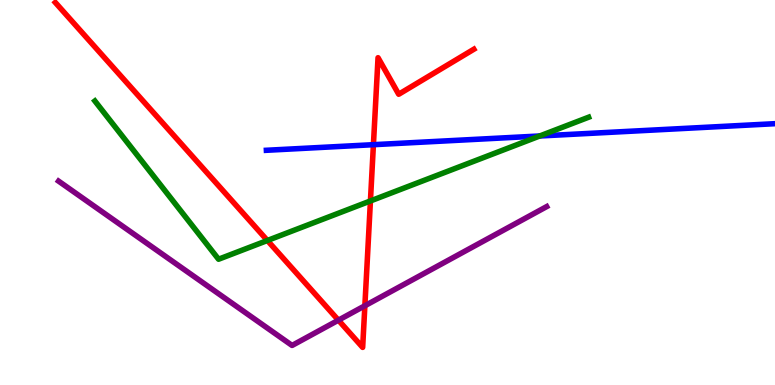[{'lines': ['blue', 'red'], 'intersections': [{'x': 4.82, 'y': 6.24}]}, {'lines': ['green', 'red'], 'intersections': [{'x': 3.45, 'y': 3.75}, {'x': 4.78, 'y': 4.78}]}, {'lines': ['purple', 'red'], 'intersections': [{'x': 4.37, 'y': 1.68}, {'x': 4.71, 'y': 2.06}]}, {'lines': ['blue', 'green'], 'intersections': [{'x': 6.96, 'y': 6.47}]}, {'lines': ['blue', 'purple'], 'intersections': []}, {'lines': ['green', 'purple'], 'intersections': []}]